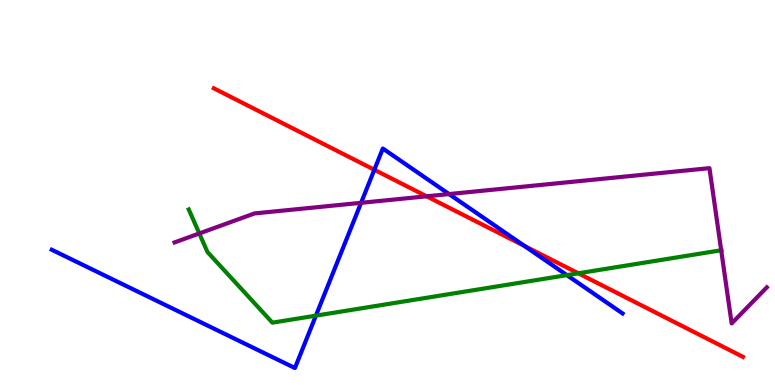[{'lines': ['blue', 'red'], 'intersections': [{'x': 4.83, 'y': 5.59}, {'x': 6.77, 'y': 3.61}]}, {'lines': ['green', 'red'], 'intersections': [{'x': 7.46, 'y': 2.9}]}, {'lines': ['purple', 'red'], 'intersections': [{'x': 5.5, 'y': 4.9}]}, {'lines': ['blue', 'green'], 'intersections': [{'x': 4.08, 'y': 1.8}, {'x': 7.31, 'y': 2.85}]}, {'lines': ['blue', 'purple'], 'intersections': [{'x': 4.66, 'y': 4.73}, {'x': 5.79, 'y': 4.96}]}, {'lines': ['green', 'purple'], 'intersections': [{'x': 2.57, 'y': 3.94}, {'x': 9.31, 'y': 3.5}]}]